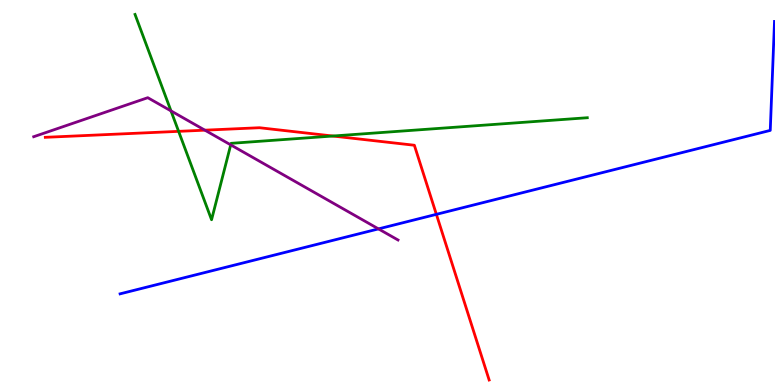[{'lines': ['blue', 'red'], 'intersections': [{'x': 5.63, 'y': 4.43}]}, {'lines': ['green', 'red'], 'intersections': [{'x': 2.3, 'y': 6.59}, {'x': 4.29, 'y': 6.47}]}, {'lines': ['purple', 'red'], 'intersections': [{'x': 2.64, 'y': 6.62}]}, {'lines': ['blue', 'green'], 'intersections': []}, {'lines': ['blue', 'purple'], 'intersections': [{'x': 4.88, 'y': 4.05}]}, {'lines': ['green', 'purple'], 'intersections': [{'x': 2.21, 'y': 7.12}, {'x': 2.98, 'y': 6.24}]}]